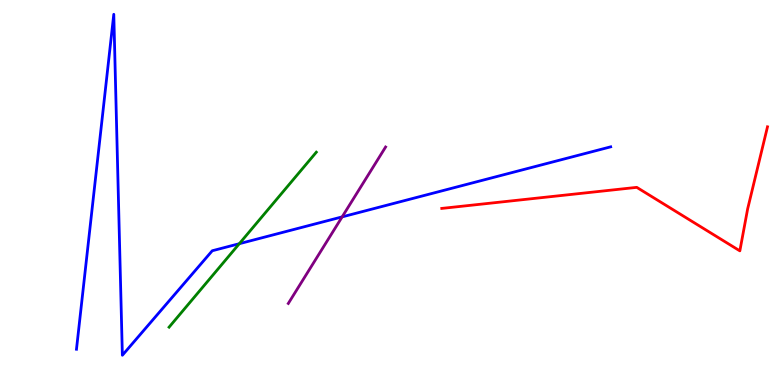[{'lines': ['blue', 'red'], 'intersections': []}, {'lines': ['green', 'red'], 'intersections': []}, {'lines': ['purple', 'red'], 'intersections': []}, {'lines': ['blue', 'green'], 'intersections': [{'x': 3.09, 'y': 3.67}]}, {'lines': ['blue', 'purple'], 'intersections': [{'x': 4.41, 'y': 4.37}]}, {'lines': ['green', 'purple'], 'intersections': []}]